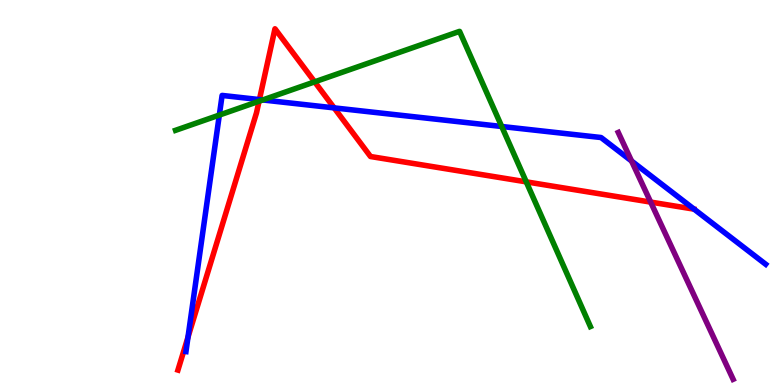[{'lines': ['blue', 'red'], 'intersections': [{'x': 2.43, 'y': 1.24}, {'x': 3.35, 'y': 7.41}, {'x': 4.31, 'y': 7.2}]}, {'lines': ['green', 'red'], 'intersections': [{'x': 3.34, 'y': 7.37}, {'x': 4.06, 'y': 7.87}, {'x': 6.79, 'y': 5.28}]}, {'lines': ['purple', 'red'], 'intersections': [{'x': 8.4, 'y': 4.75}]}, {'lines': ['blue', 'green'], 'intersections': [{'x': 2.83, 'y': 7.01}, {'x': 3.39, 'y': 7.4}, {'x': 6.47, 'y': 6.71}]}, {'lines': ['blue', 'purple'], 'intersections': [{'x': 8.15, 'y': 5.82}]}, {'lines': ['green', 'purple'], 'intersections': []}]